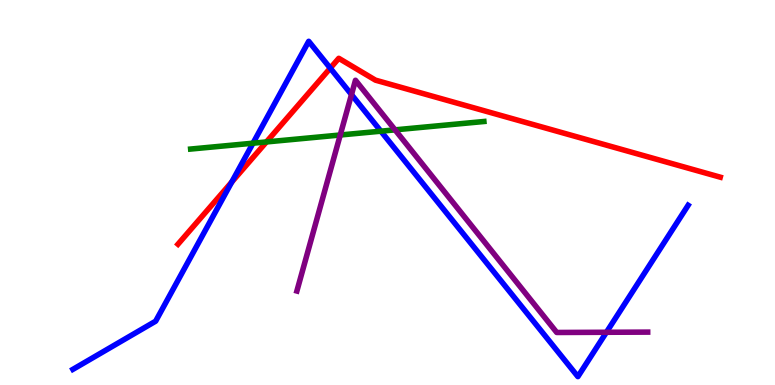[{'lines': ['blue', 'red'], 'intersections': [{'x': 2.99, 'y': 5.27}, {'x': 4.26, 'y': 8.23}]}, {'lines': ['green', 'red'], 'intersections': [{'x': 3.44, 'y': 6.31}]}, {'lines': ['purple', 'red'], 'intersections': []}, {'lines': ['blue', 'green'], 'intersections': [{'x': 3.26, 'y': 6.28}, {'x': 4.91, 'y': 6.59}]}, {'lines': ['blue', 'purple'], 'intersections': [{'x': 4.54, 'y': 7.54}, {'x': 7.82, 'y': 1.37}]}, {'lines': ['green', 'purple'], 'intersections': [{'x': 4.39, 'y': 6.49}, {'x': 5.1, 'y': 6.63}]}]